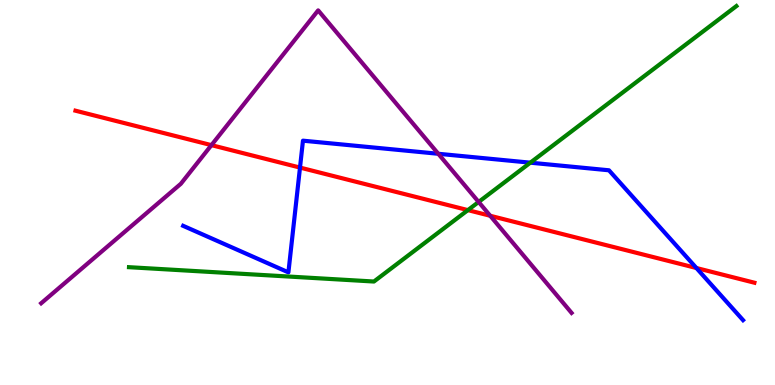[{'lines': ['blue', 'red'], 'intersections': [{'x': 3.87, 'y': 5.65}, {'x': 8.99, 'y': 3.04}]}, {'lines': ['green', 'red'], 'intersections': [{'x': 6.04, 'y': 4.54}]}, {'lines': ['purple', 'red'], 'intersections': [{'x': 2.73, 'y': 6.23}, {'x': 6.33, 'y': 4.4}]}, {'lines': ['blue', 'green'], 'intersections': [{'x': 6.84, 'y': 5.77}]}, {'lines': ['blue', 'purple'], 'intersections': [{'x': 5.66, 'y': 6.01}]}, {'lines': ['green', 'purple'], 'intersections': [{'x': 6.18, 'y': 4.75}]}]